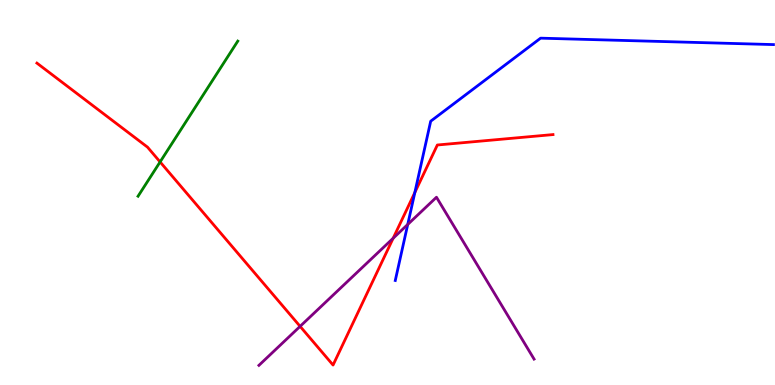[{'lines': ['blue', 'red'], 'intersections': [{'x': 5.35, 'y': 5.0}]}, {'lines': ['green', 'red'], 'intersections': [{'x': 2.07, 'y': 5.79}]}, {'lines': ['purple', 'red'], 'intersections': [{'x': 3.87, 'y': 1.52}, {'x': 5.07, 'y': 3.81}]}, {'lines': ['blue', 'green'], 'intersections': []}, {'lines': ['blue', 'purple'], 'intersections': [{'x': 5.26, 'y': 4.17}]}, {'lines': ['green', 'purple'], 'intersections': []}]